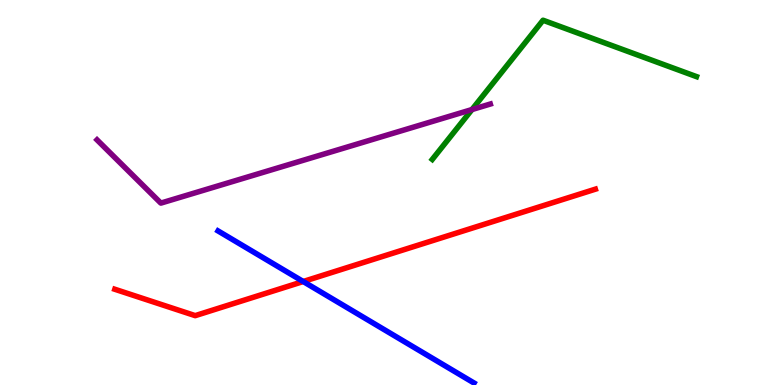[{'lines': ['blue', 'red'], 'intersections': [{'x': 3.91, 'y': 2.69}]}, {'lines': ['green', 'red'], 'intersections': []}, {'lines': ['purple', 'red'], 'intersections': []}, {'lines': ['blue', 'green'], 'intersections': []}, {'lines': ['blue', 'purple'], 'intersections': []}, {'lines': ['green', 'purple'], 'intersections': [{'x': 6.09, 'y': 7.15}]}]